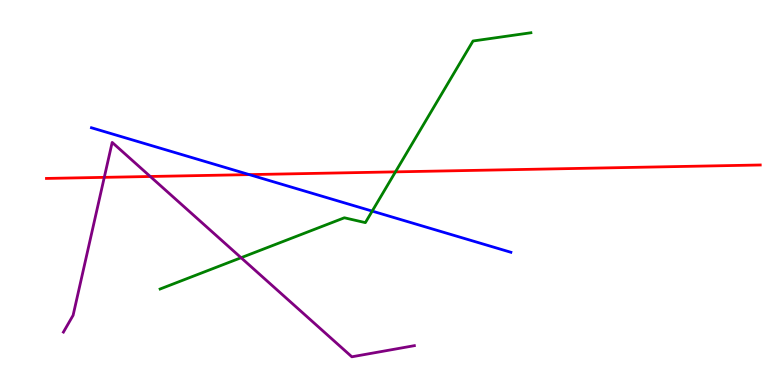[{'lines': ['blue', 'red'], 'intersections': [{'x': 3.22, 'y': 5.46}]}, {'lines': ['green', 'red'], 'intersections': [{'x': 5.1, 'y': 5.54}]}, {'lines': ['purple', 'red'], 'intersections': [{'x': 1.35, 'y': 5.39}, {'x': 1.94, 'y': 5.42}]}, {'lines': ['blue', 'green'], 'intersections': [{'x': 4.8, 'y': 4.52}]}, {'lines': ['blue', 'purple'], 'intersections': []}, {'lines': ['green', 'purple'], 'intersections': [{'x': 3.11, 'y': 3.31}]}]